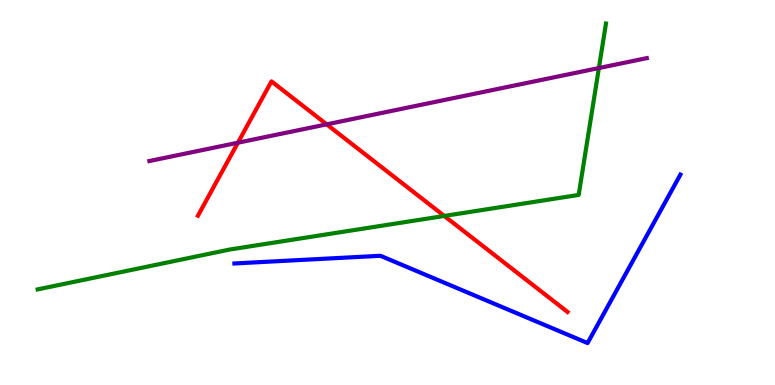[{'lines': ['blue', 'red'], 'intersections': []}, {'lines': ['green', 'red'], 'intersections': [{'x': 5.73, 'y': 4.39}]}, {'lines': ['purple', 'red'], 'intersections': [{'x': 3.07, 'y': 6.29}, {'x': 4.22, 'y': 6.77}]}, {'lines': ['blue', 'green'], 'intersections': []}, {'lines': ['blue', 'purple'], 'intersections': []}, {'lines': ['green', 'purple'], 'intersections': [{'x': 7.73, 'y': 8.23}]}]